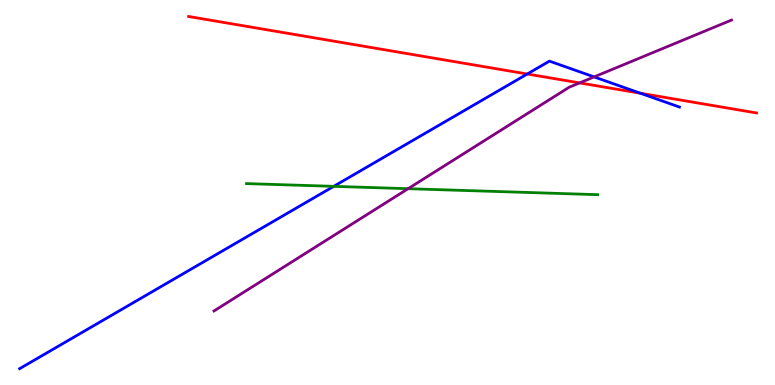[{'lines': ['blue', 'red'], 'intersections': [{'x': 6.8, 'y': 8.08}, {'x': 8.26, 'y': 7.58}]}, {'lines': ['green', 'red'], 'intersections': []}, {'lines': ['purple', 'red'], 'intersections': [{'x': 7.48, 'y': 7.85}]}, {'lines': ['blue', 'green'], 'intersections': [{'x': 4.31, 'y': 5.16}]}, {'lines': ['blue', 'purple'], 'intersections': [{'x': 7.67, 'y': 8.0}]}, {'lines': ['green', 'purple'], 'intersections': [{'x': 5.27, 'y': 5.1}]}]